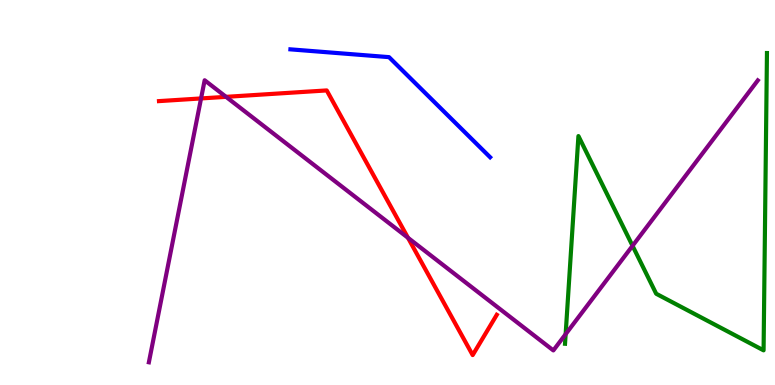[{'lines': ['blue', 'red'], 'intersections': []}, {'lines': ['green', 'red'], 'intersections': []}, {'lines': ['purple', 'red'], 'intersections': [{'x': 2.59, 'y': 7.44}, {'x': 2.92, 'y': 7.48}, {'x': 5.26, 'y': 3.82}]}, {'lines': ['blue', 'green'], 'intersections': []}, {'lines': ['blue', 'purple'], 'intersections': []}, {'lines': ['green', 'purple'], 'intersections': [{'x': 7.3, 'y': 1.32}, {'x': 8.16, 'y': 3.62}]}]